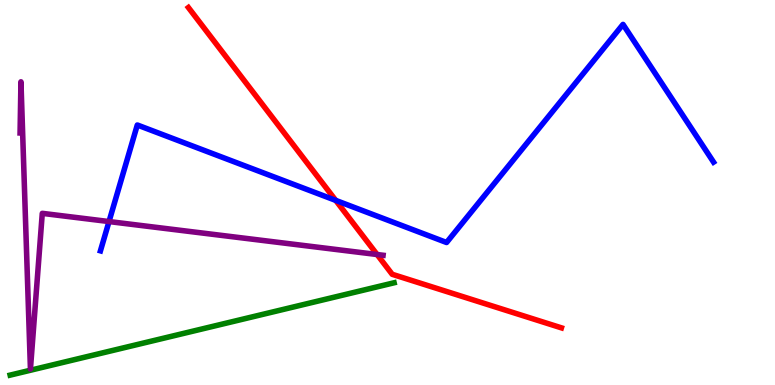[{'lines': ['blue', 'red'], 'intersections': [{'x': 4.33, 'y': 4.8}]}, {'lines': ['green', 'red'], 'intersections': []}, {'lines': ['purple', 'red'], 'intersections': [{'x': 4.87, 'y': 3.39}]}, {'lines': ['blue', 'green'], 'intersections': []}, {'lines': ['blue', 'purple'], 'intersections': [{'x': 1.41, 'y': 4.25}]}, {'lines': ['green', 'purple'], 'intersections': []}]